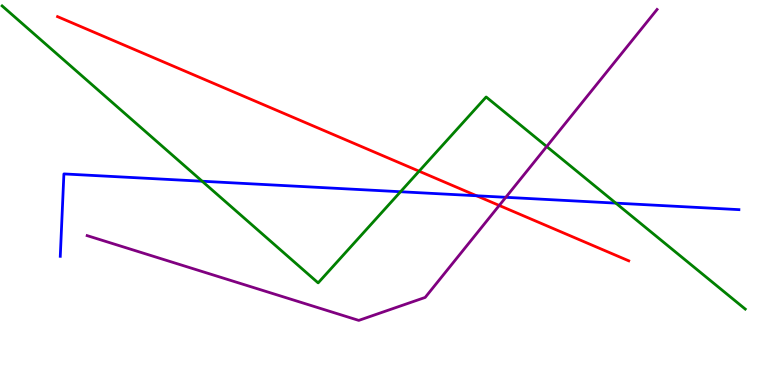[{'lines': ['blue', 'red'], 'intersections': [{'x': 6.15, 'y': 4.92}]}, {'lines': ['green', 'red'], 'intersections': [{'x': 5.41, 'y': 5.55}]}, {'lines': ['purple', 'red'], 'intersections': [{'x': 6.44, 'y': 4.66}]}, {'lines': ['blue', 'green'], 'intersections': [{'x': 2.61, 'y': 5.29}, {'x': 5.17, 'y': 5.02}, {'x': 7.95, 'y': 4.72}]}, {'lines': ['blue', 'purple'], 'intersections': [{'x': 6.53, 'y': 4.88}]}, {'lines': ['green', 'purple'], 'intersections': [{'x': 7.05, 'y': 6.19}]}]